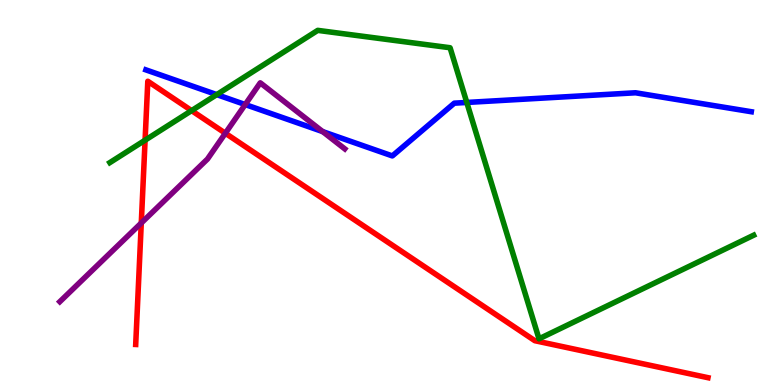[{'lines': ['blue', 'red'], 'intersections': []}, {'lines': ['green', 'red'], 'intersections': [{'x': 1.87, 'y': 6.36}, {'x': 2.47, 'y': 7.13}]}, {'lines': ['purple', 'red'], 'intersections': [{'x': 1.82, 'y': 4.21}, {'x': 2.91, 'y': 6.54}]}, {'lines': ['blue', 'green'], 'intersections': [{'x': 2.8, 'y': 7.54}, {'x': 6.02, 'y': 7.34}]}, {'lines': ['blue', 'purple'], 'intersections': [{'x': 3.16, 'y': 7.28}, {'x': 4.16, 'y': 6.58}]}, {'lines': ['green', 'purple'], 'intersections': []}]